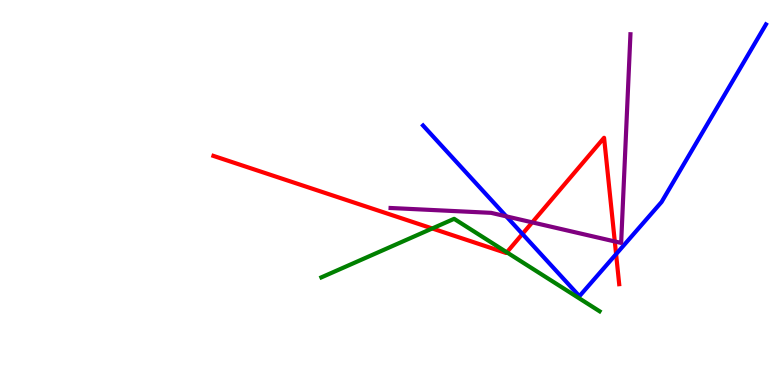[{'lines': ['blue', 'red'], 'intersections': [{'x': 6.74, 'y': 3.92}, {'x': 7.95, 'y': 3.4}]}, {'lines': ['green', 'red'], 'intersections': [{'x': 5.58, 'y': 4.07}, {'x': 6.54, 'y': 3.45}]}, {'lines': ['purple', 'red'], 'intersections': [{'x': 6.87, 'y': 4.22}, {'x': 7.93, 'y': 3.73}]}, {'lines': ['blue', 'green'], 'intersections': []}, {'lines': ['blue', 'purple'], 'intersections': [{'x': 6.53, 'y': 4.38}]}, {'lines': ['green', 'purple'], 'intersections': []}]